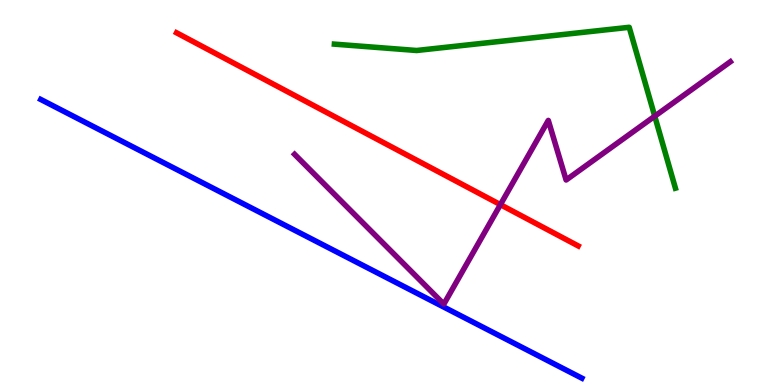[{'lines': ['blue', 'red'], 'intersections': []}, {'lines': ['green', 'red'], 'intersections': []}, {'lines': ['purple', 'red'], 'intersections': [{'x': 6.46, 'y': 4.68}]}, {'lines': ['blue', 'green'], 'intersections': []}, {'lines': ['blue', 'purple'], 'intersections': []}, {'lines': ['green', 'purple'], 'intersections': [{'x': 8.45, 'y': 6.98}]}]